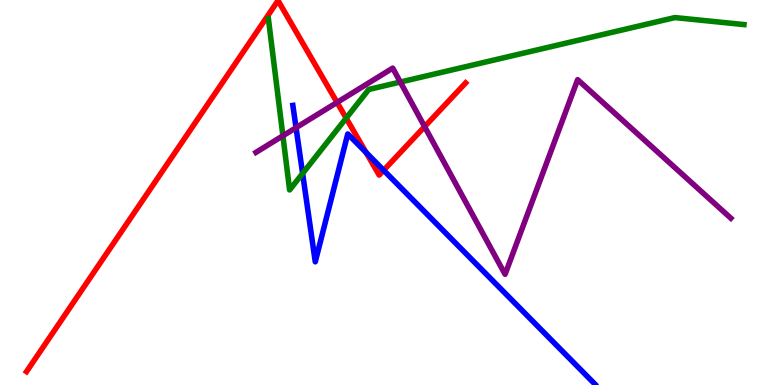[{'lines': ['blue', 'red'], 'intersections': [{'x': 4.72, 'y': 6.04}, {'x': 4.95, 'y': 5.58}]}, {'lines': ['green', 'red'], 'intersections': [{'x': 4.47, 'y': 6.93}]}, {'lines': ['purple', 'red'], 'intersections': [{'x': 4.35, 'y': 7.34}, {'x': 5.48, 'y': 6.71}]}, {'lines': ['blue', 'green'], 'intersections': [{'x': 3.9, 'y': 5.49}]}, {'lines': ['blue', 'purple'], 'intersections': [{'x': 3.82, 'y': 6.68}]}, {'lines': ['green', 'purple'], 'intersections': [{'x': 3.65, 'y': 6.47}, {'x': 5.17, 'y': 7.87}]}]